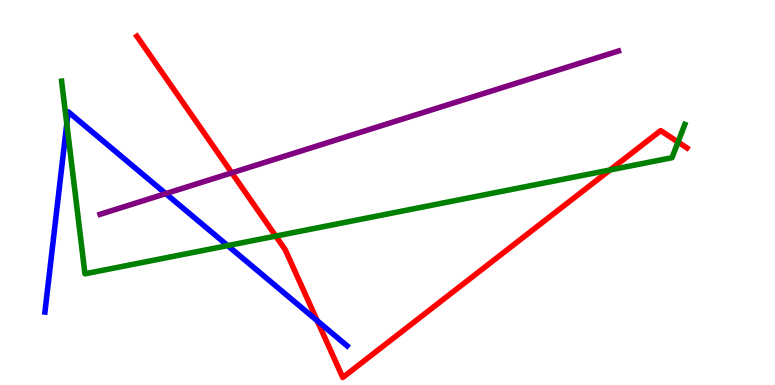[{'lines': ['blue', 'red'], 'intersections': [{'x': 4.09, 'y': 1.67}]}, {'lines': ['green', 'red'], 'intersections': [{'x': 3.56, 'y': 3.87}, {'x': 7.87, 'y': 5.59}, {'x': 8.75, 'y': 6.31}]}, {'lines': ['purple', 'red'], 'intersections': [{'x': 2.99, 'y': 5.51}]}, {'lines': ['blue', 'green'], 'intersections': [{'x': 0.862, 'y': 6.78}, {'x': 2.94, 'y': 3.62}]}, {'lines': ['blue', 'purple'], 'intersections': [{'x': 2.14, 'y': 4.97}]}, {'lines': ['green', 'purple'], 'intersections': []}]